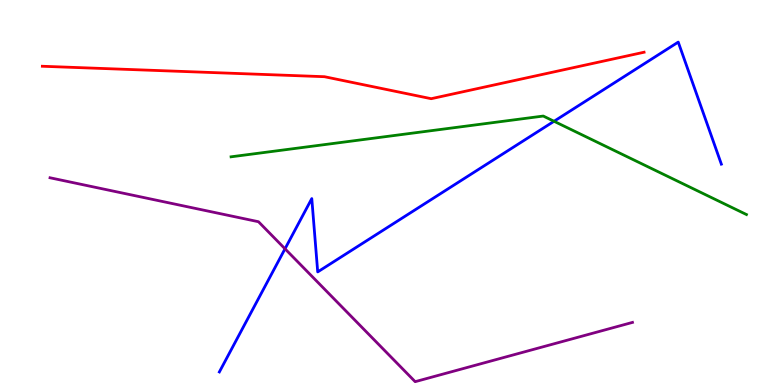[{'lines': ['blue', 'red'], 'intersections': []}, {'lines': ['green', 'red'], 'intersections': []}, {'lines': ['purple', 'red'], 'intersections': []}, {'lines': ['blue', 'green'], 'intersections': [{'x': 7.15, 'y': 6.85}]}, {'lines': ['blue', 'purple'], 'intersections': [{'x': 3.68, 'y': 3.54}]}, {'lines': ['green', 'purple'], 'intersections': []}]